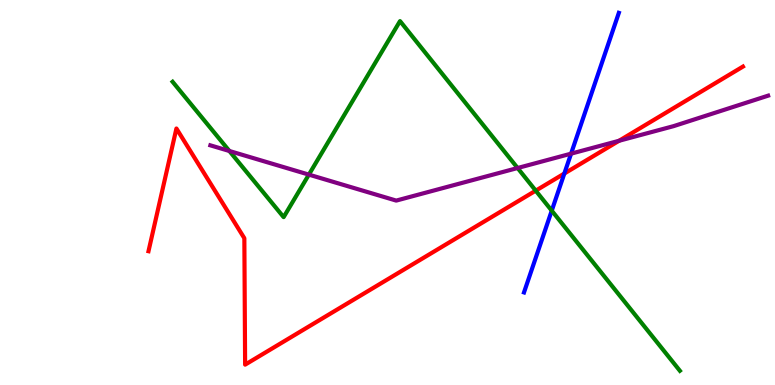[{'lines': ['blue', 'red'], 'intersections': [{'x': 7.28, 'y': 5.49}]}, {'lines': ['green', 'red'], 'intersections': [{'x': 6.91, 'y': 5.05}]}, {'lines': ['purple', 'red'], 'intersections': [{'x': 7.99, 'y': 6.34}]}, {'lines': ['blue', 'green'], 'intersections': [{'x': 7.12, 'y': 4.53}]}, {'lines': ['blue', 'purple'], 'intersections': [{'x': 7.37, 'y': 6.01}]}, {'lines': ['green', 'purple'], 'intersections': [{'x': 2.96, 'y': 6.08}, {'x': 3.99, 'y': 5.46}, {'x': 6.68, 'y': 5.64}]}]